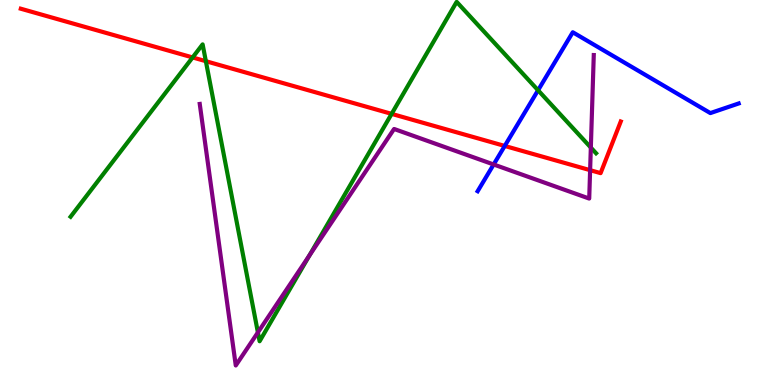[{'lines': ['blue', 'red'], 'intersections': [{'x': 6.51, 'y': 6.21}]}, {'lines': ['green', 'red'], 'intersections': [{'x': 2.49, 'y': 8.51}, {'x': 2.66, 'y': 8.41}, {'x': 5.05, 'y': 7.04}]}, {'lines': ['purple', 'red'], 'intersections': [{'x': 7.61, 'y': 5.58}]}, {'lines': ['blue', 'green'], 'intersections': [{'x': 6.94, 'y': 7.66}]}, {'lines': ['blue', 'purple'], 'intersections': [{'x': 6.37, 'y': 5.73}]}, {'lines': ['green', 'purple'], 'intersections': [{'x': 3.33, 'y': 1.37}, {'x': 3.99, 'y': 3.36}, {'x': 7.62, 'y': 6.17}]}]